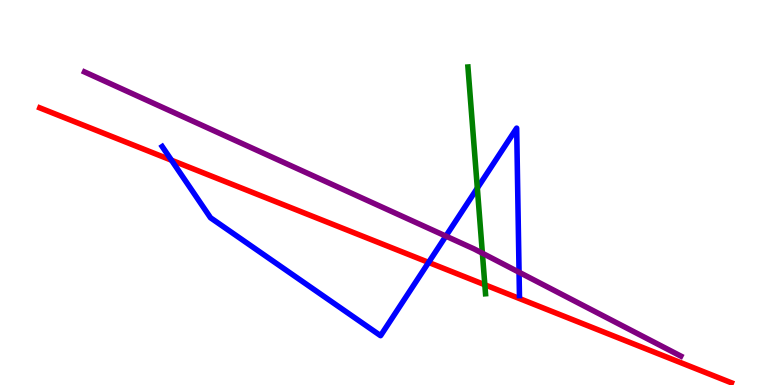[{'lines': ['blue', 'red'], 'intersections': [{'x': 2.21, 'y': 5.84}, {'x': 5.53, 'y': 3.18}]}, {'lines': ['green', 'red'], 'intersections': [{'x': 6.26, 'y': 2.6}]}, {'lines': ['purple', 'red'], 'intersections': []}, {'lines': ['blue', 'green'], 'intersections': [{'x': 6.16, 'y': 5.11}]}, {'lines': ['blue', 'purple'], 'intersections': [{'x': 5.75, 'y': 3.87}, {'x': 6.7, 'y': 2.93}]}, {'lines': ['green', 'purple'], 'intersections': [{'x': 6.22, 'y': 3.42}]}]